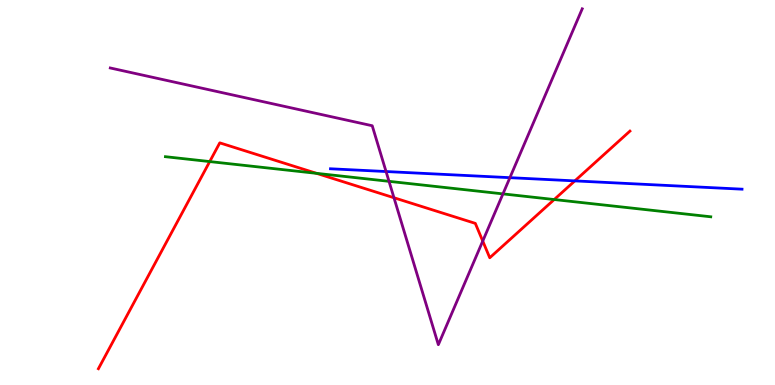[{'lines': ['blue', 'red'], 'intersections': [{'x': 7.42, 'y': 5.3}]}, {'lines': ['green', 'red'], 'intersections': [{'x': 2.71, 'y': 5.8}, {'x': 4.08, 'y': 5.5}, {'x': 7.15, 'y': 4.82}]}, {'lines': ['purple', 'red'], 'intersections': [{'x': 5.08, 'y': 4.86}, {'x': 6.23, 'y': 3.74}]}, {'lines': ['blue', 'green'], 'intersections': []}, {'lines': ['blue', 'purple'], 'intersections': [{'x': 4.98, 'y': 5.54}, {'x': 6.58, 'y': 5.39}]}, {'lines': ['green', 'purple'], 'intersections': [{'x': 5.02, 'y': 5.29}, {'x': 6.49, 'y': 4.96}]}]